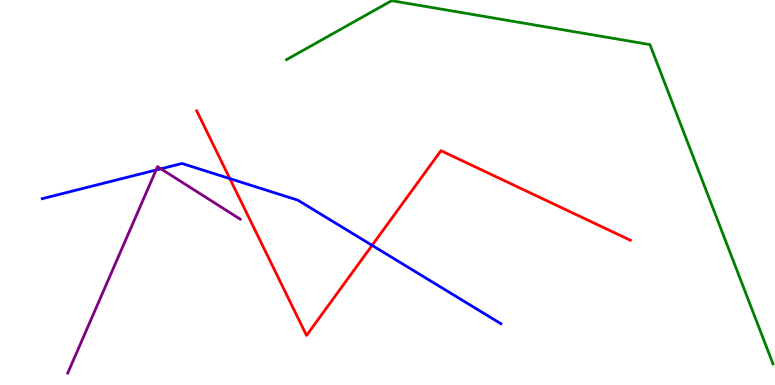[{'lines': ['blue', 'red'], 'intersections': [{'x': 2.97, 'y': 5.36}, {'x': 4.8, 'y': 3.63}]}, {'lines': ['green', 'red'], 'intersections': []}, {'lines': ['purple', 'red'], 'intersections': []}, {'lines': ['blue', 'green'], 'intersections': []}, {'lines': ['blue', 'purple'], 'intersections': [{'x': 2.01, 'y': 5.58}, {'x': 2.08, 'y': 5.62}]}, {'lines': ['green', 'purple'], 'intersections': []}]